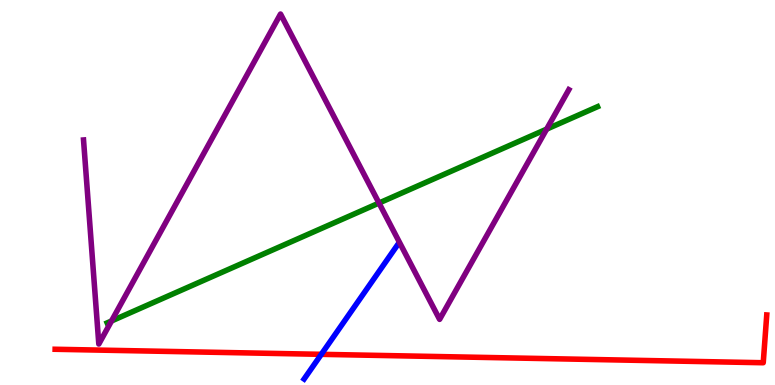[{'lines': ['blue', 'red'], 'intersections': [{'x': 4.15, 'y': 0.797}]}, {'lines': ['green', 'red'], 'intersections': []}, {'lines': ['purple', 'red'], 'intersections': []}, {'lines': ['blue', 'green'], 'intersections': []}, {'lines': ['blue', 'purple'], 'intersections': []}, {'lines': ['green', 'purple'], 'intersections': [{'x': 1.44, 'y': 1.66}, {'x': 4.89, 'y': 4.73}, {'x': 7.05, 'y': 6.65}]}]